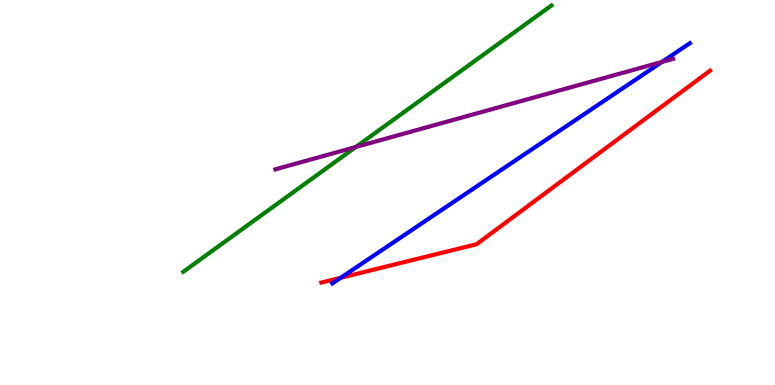[{'lines': ['blue', 'red'], 'intersections': [{'x': 4.4, 'y': 2.79}]}, {'lines': ['green', 'red'], 'intersections': []}, {'lines': ['purple', 'red'], 'intersections': []}, {'lines': ['blue', 'green'], 'intersections': []}, {'lines': ['blue', 'purple'], 'intersections': [{'x': 8.54, 'y': 8.39}]}, {'lines': ['green', 'purple'], 'intersections': [{'x': 4.59, 'y': 6.18}]}]